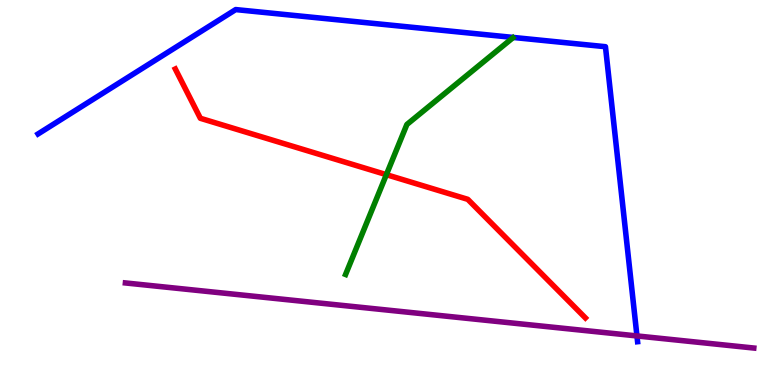[{'lines': ['blue', 'red'], 'intersections': []}, {'lines': ['green', 'red'], 'intersections': [{'x': 4.99, 'y': 5.46}]}, {'lines': ['purple', 'red'], 'intersections': []}, {'lines': ['blue', 'green'], 'intersections': []}, {'lines': ['blue', 'purple'], 'intersections': [{'x': 8.22, 'y': 1.27}]}, {'lines': ['green', 'purple'], 'intersections': []}]